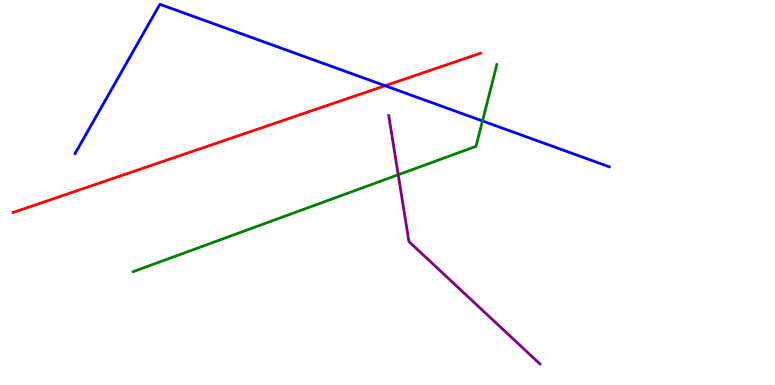[{'lines': ['blue', 'red'], 'intersections': [{'x': 4.97, 'y': 7.77}]}, {'lines': ['green', 'red'], 'intersections': []}, {'lines': ['purple', 'red'], 'intersections': []}, {'lines': ['blue', 'green'], 'intersections': [{'x': 6.23, 'y': 6.86}]}, {'lines': ['blue', 'purple'], 'intersections': []}, {'lines': ['green', 'purple'], 'intersections': [{'x': 5.14, 'y': 5.46}]}]